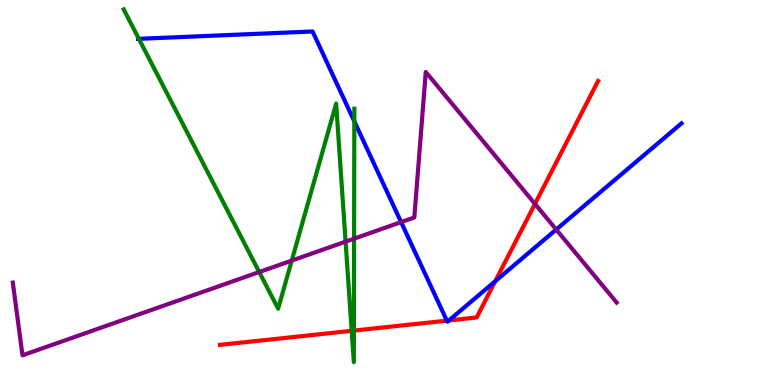[{'lines': ['blue', 'red'], 'intersections': [{'x': 5.77, 'y': 1.67}, {'x': 5.79, 'y': 1.68}, {'x': 6.39, 'y': 2.7}]}, {'lines': ['green', 'red'], 'intersections': [{'x': 4.54, 'y': 1.41}, {'x': 4.57, 'y': 1.41}]}, {'lines': ['purple', 'red'], 'intersections': [{'x': 6.9, 'y': 4.7}]}, {'lines': ['blue', 'green'], 'intersections': [{'x': 1.79, 'y': 8.99}, {'x': 4.57, 'y': 6.85}]}, {'lines': ['blue', 'purple'], 'intersections': [{'x': 5.18, 'y': 4.23}, {'x': 7.18, 'y': 4.04}]}, {'lines': ['green', 'purple'], 'intersections': [{'x': 3.34, 'y': 2.93}, {'x': 3.76, 'y': 3.23}, {'x': 4.46, 'y': 3.72}, {'x': 4.57, 'y': 3.8}]}]